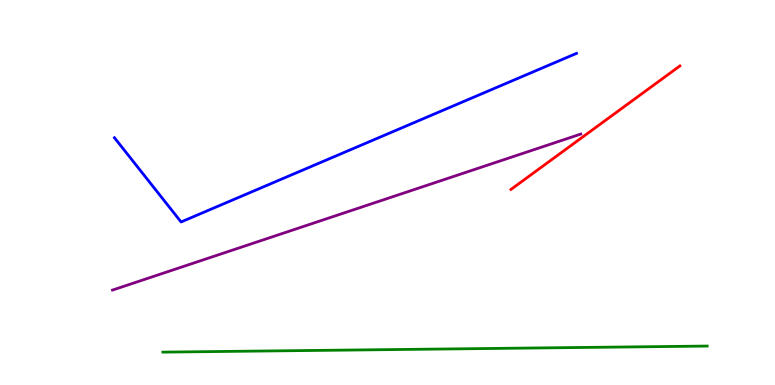[{'lines': ['blue', 'red'], 'intersections': []}, {'lines': ['green', 'red'], 'intersections': []}, {'lines': ['purple', 'red'], 'intersections': []}, {'lines': ['blue', 'green'], 'intersections': []}, {'lines': ['blue', 'purple'], 'intersections': []}, {'lines': ['green', 'purple'], 'intersections': []}]